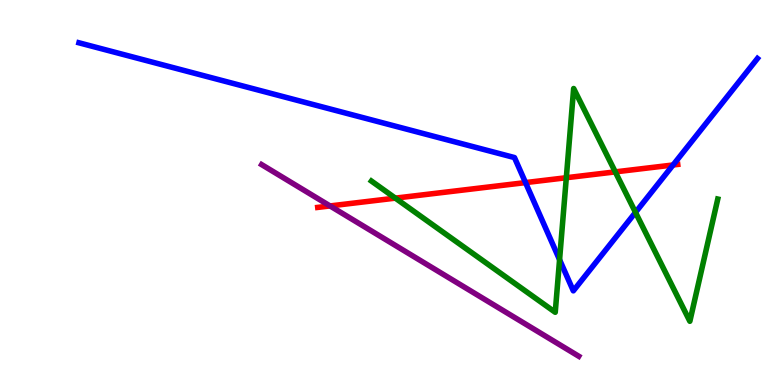[{'lines': ['blue', 'red'], 'intersections': [{'x': 6.78, 'y': 5.26}, {'x': 8.68, 'y': 5.71}]}, {'lines': ['green', 'red'], 'intersections': [{'x': 5.1, 'y': 4.85}, {'x': 7.31, 'y': 5.38}, {'x': 7.94, 'y': 5.54}]}, {'lines': ['purple', 'red'], 'intersections': [{'x': 4.26, 'y': 4.65}]}, {'lines': ['blue', 'green'], 'intersections': [{'x': 7.22, 'y': 3.25}, {'x': 8.2, 'y': 4.48}]}, {'lines': ['blue', 'purple'], 'intersections': []}, {'lines': ['green', 'purple'], 'intersections': []}]